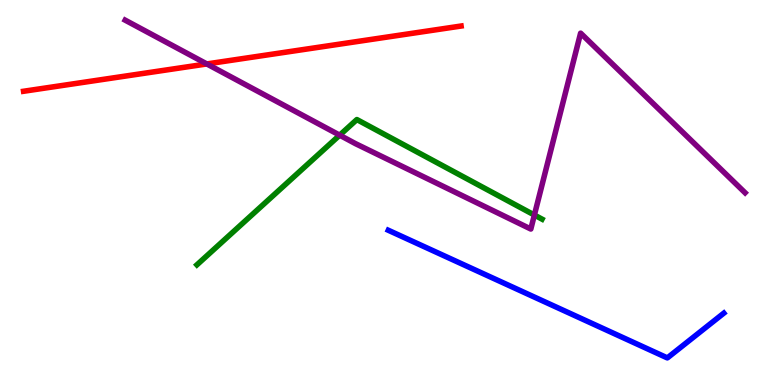[{'lines': ['blue', 'red'], 'intersections': []}, {'lines': ['green', 'red'], 'intersections': []}, {'lines': ['purple', 'red'], 'intersections': [{'x': 2.67, 'y': 8.34}]}, {'lines': ['blue', 'green'], 'intersections': []}, {'lines': ['blue', 'purple'], 'intersections': []}, {'lines': ['green', 'purple'], 'intersections': [{'x': 4.38, 'y': 6.49}, {'x': 6.9, 'y': 4.41}]}]